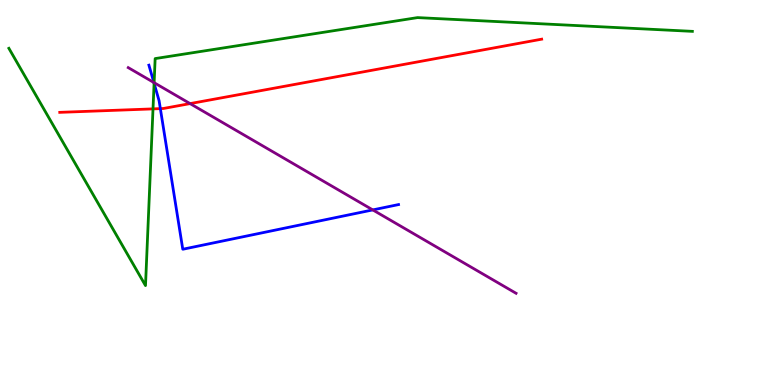[{'lines': ['blue', 'red'], 'intersections': [{'x': 2.07, 'y': 7.18}]}, {'lines': ['green', 'red'], 'intersections': [{'x': 1.97, 'y': 7.17}]}, {'lines': ['purple', 'red'], 'intersections': [{'x': 2.45, 'y': 7.31}]}, {'lines': ['blue', 'green'], 'intersections': [{'x': 1.99, 'y': 7.84}]}, {'lines': ['blue', 'purple'], 'intersections': [{'x': 1.99, 'y': 7.86}, {'x': 4.81, 'y': 4.55}]}, {'lines': ['green', 'purple'], 'intersections': [{'x': 1.99, 'y': 7.85}]}]